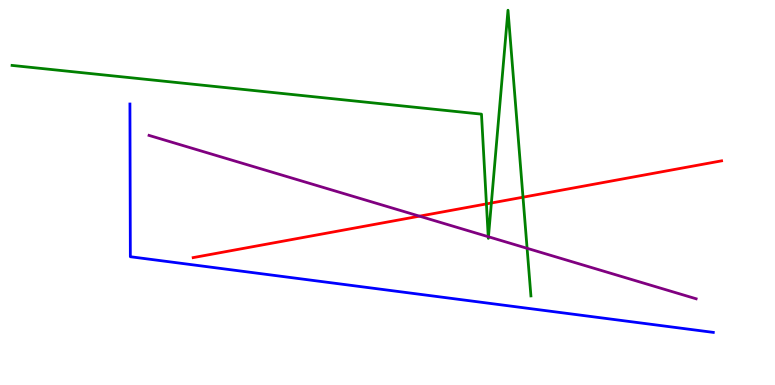[{'lines': ['blue', 'red'], 'intersections': []}, {'lines': ['green', 'red'], 'intersections': [{'x': 6.28, 'y': 4.7}, {'x': 6.34, 'y': 4.73}, {'x': 6.75, 'y': 4.88}]}, {'lines': ['purple', 'red'], 'intersections': [{'x': 5.41, 'y': 4.39}]}, {'lines': ['blue', 'green'], 'intersections': []}, {'lines': ['blue', 'purple'], 'intersections': []}, {'lines': ['green', 'purple'], 'intersections': [{'x': 6.3, 'y': 3.85}, {'x': 6.3, 'y': 3.85}, {'x': 6.8, 'y': 3.55}]}]